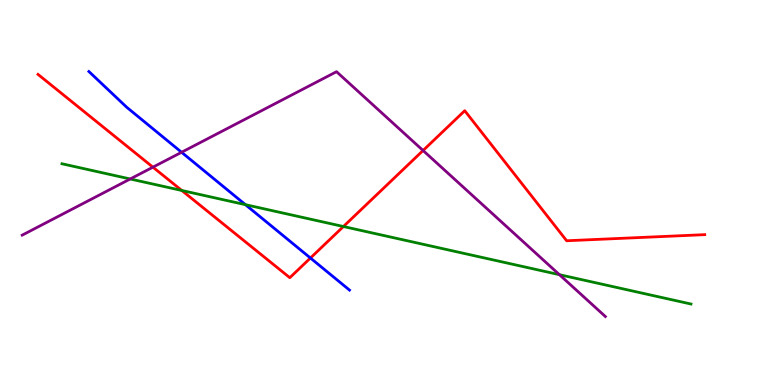[{'lines': ['blue', 'red'], 'intersections': [{'x': 4.01, 'y': 3.3}]}, {'lines': ['green', 'red'], 'intersections': [{'x': 2.35, 'y': 5.05}, {'x': 4.43, 'y': 4.12}]}, {'lines': ['purple', 'red'], 'intersections': [{'x': 1.97, 'y': 5.66}, {'x': 5.46, 'y': 6.09}]}, {'lines': ['blue', 'green'], 'intersections': [{'x': 3.17, 'y': 4.68}]}, {'lines': ['blue', 'purple'], 'intersections': [{'x': 2.34, 'y': 6.04}]}, {'lines': ['green', 'purple'], 'intersections': [{'x': 1.68, 'y': 5.35}, {'x': 7.22, 'y': 2.87}]}]